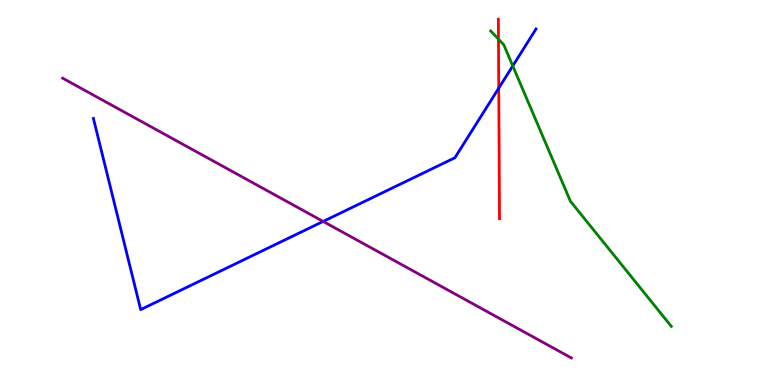[{'lines': ['blue', 'red'], 'intersections': [{'x': 6.44, 'y': 7.71}]}, {'lines': ['green', 'red'], 'intersections': [{'x': 6.43, 'y': 8.98}]}, {'lines': ['purple', 'red'], 'intersections': []}, {'lines': ['blue', 'green'], 'intersections': [{'x': 6.62, 'y': 8.29}]}, {'lines': ['blue', 'purple'], 'intersections': [{'x': 4.17, 'y': 4.25}]}, {'lines': ['green', 'purple'], 'intersections': []}]